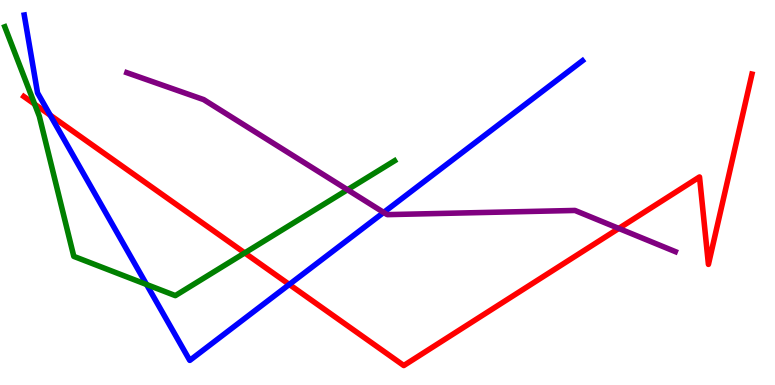[{'lines': ['blue', 'red'], 'intersections': [{'x': 0.648, 'y': 7.01}, {'x': 3.73, 'y': 2.61}]}, {'lines': ['green', 'red'], 'intersections': [{'x': 0.447, 'y': 7.29}, {'x': 3.16, 'y': 3.43}]}, {'lines': ['purple', 'red'], 'intersections': [{'x': 7.98, 'y': 4.07}]}, {'lines': ['blue', 'green'], 'intersections': [{'x': 1.89, 'y': 2.61}]}, {'lines': ['blue', 'purple'], 'intersections': [{'x': 4.95, 'y': 4.48}]}, {'lines': ['green', 'purple'], 'intersections': [{'x': 4.48, 'y': 5.07}]}]